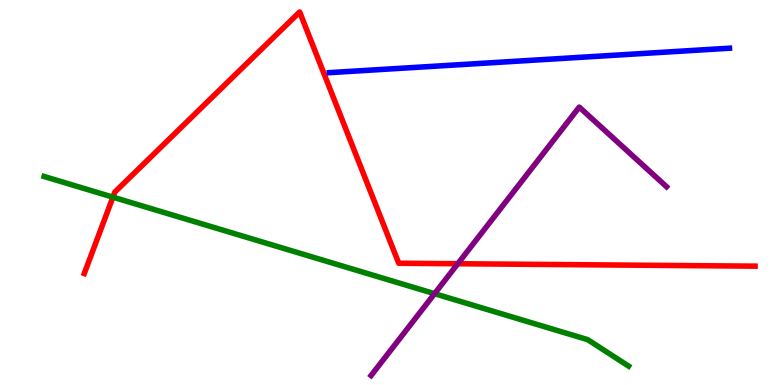[{'lines': ['blue', 'red'], 'intersections': []}, {'lines': ['green', 'red'], 'intersections': [{'x': 1.46, 'y': 4.88}]}, {'lines': ['purple', 'red'], 'intersections': [{'x': 5.91, 'y': 3.15}]}, {'lines': ['blue', 'green'], 'intersections': []}, {'lines': ['blue', 'purple'], 'intersections': []}, {'lines': ['green', 'purple'], 'intersections': [{'x': 5.61, 'y': 2.37}]}]